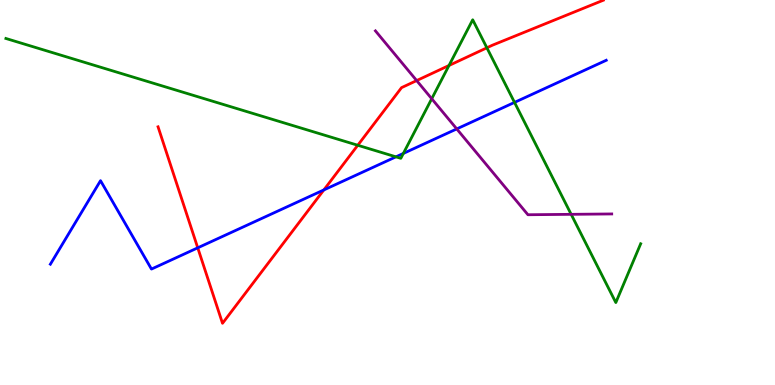[{'lines': ['blue', 'red'], 'intersections': [{'x': 2.55, 'y': 3.56}, {'x': 4.18, 'y': 5.07}]}, {'lines': ['green', 'red'], 'intersections': [{'x': 4.62, 'y': 6.23}, {'x': 5.79, 'y': 8.3}, {'x': 6.28, 'y': 8.76}]}, {'lines': ['purple', 'red'], 'intersections': [{'x': 5.38, 'y': 7.91}]}, {'lines': ['blue', 'green'], 'intersections': [{'x': 5.11, 'y': 5.93}, {'x': 5.2, 'y': 6.01}, {'x': 6.64, 'y': 7.34}]}, {'lines': ['blue', 'purple'], 'intersections': [{'x': 5.89, 'y': 6.65}]}, {'lines': ['green', 'purple'], 'intersections': [{'x': 5.57, 'y': 7.44}, {'x': 7.37, 'y': 4.43}]}]